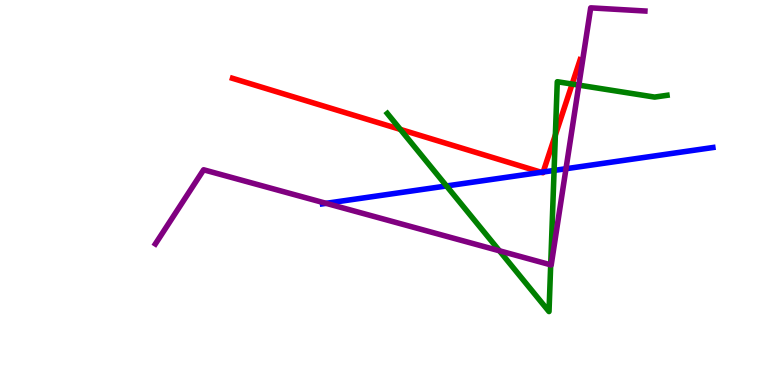[{'lines': ['blue', 'red'], 'intersections': [{'x': 6.98, 'y': 5.52}, {'x': 7.01, 'y': 5.53}]}, {'lines': ['green', 'red'], 'intersections': [{'x': 5.17, 'y': 6.64}, {'x': 7.17, 'y': 6.49}, {'x': 7.38, 'y': 7.82}]}, {'lines': ['purple', 'red'], 'intersections': []}, {'lines': ['blue', 'green'], 'intersections': [{'x': 5.76, 'y': 5.17}, {'x': 7.15, 'y': 5.57}]}, {'lines': ['blue', 'purple'], 'intersections': [{'x': 4.21, 'y': 4.72}, {'x': 7.3, 'y': 5.62}]}, {'lines': ['green', 'purple'], 'intersections': [{'x': 6.44, 'y': 3.49}, {'x': 7.11, 'y': 3.12}, {'x': 7.47, 'y': 7.79}]}]